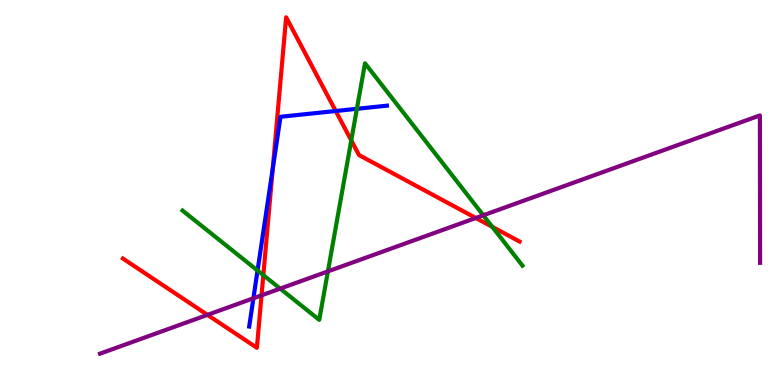[{'lines': ['blue', 'red'], 'intersections': [{'x': 3.52, 'y': 5.62}, {'x': 4.33, 'y': 7.12}]}, {'lines': ['green', 'red'], 'intersections': [{'x': 3.4, 'y': 2.85}, {'x': 4.53, 'y': 6.35}, {'x': 6.35, 'y': 4.11}]}, {'lines': ['purple', 'red'], 'intersections': [{'x': 2.68, 'y': 1.82}, {'x': 3.37, 'y': 2.33}, {'x': 6.14, 'y': 4.34}]}, {'lines': ['blue', 'green'], 'intersections': [{'x': 3.32, 'y': 2.97}, {'x': 4.61, 'y': 7.17}]}, {'lines': ['blue', 'purple'], 'intersections': [{'x': 3.27, 'y': 2.25}]}, {'lines': ['green', 'purple'], 'intersections': [{'x': 3.62, 'y': 2.5}, {'x': 4.23, 'y': 2.95}, {'x': 6.24, 'y': 4.41}]}]